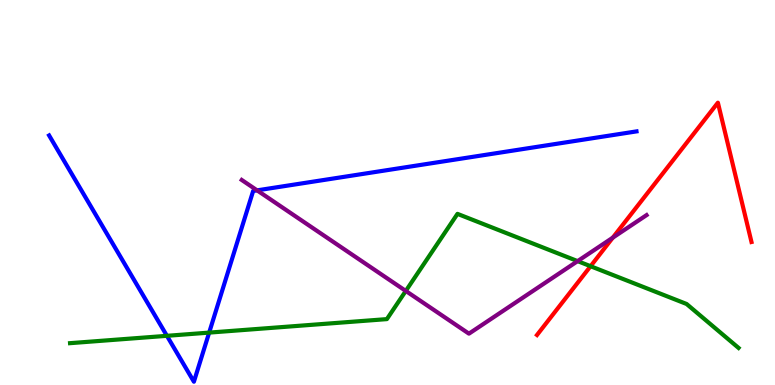[{'lines': ['blue', 'red'], 'intersections': []}, {'lines': ['green', 'red'], 'intersections': [{'x': 7.62, 'y': 3.09}]}, {'lines': ['purple', 'red'], 'intersections': [{'x': 7.91, 'y': 3.83}]}, {'lines': ['blue', 'green'], 'intersections': [{'x': 2.15, 'y': 1.28}, {'x': 2.7, 'y': 1.36}]}, {'lines': ['blue', 'purple'], 'intersections': [{'x': 3.32, 'y': 5.06}]}, {'lines': ['green', 'purple'], 'intersections': [{'x': 5.24, 'y': 2.44}, {'x': 7.45, 'y': 3.22}]}]